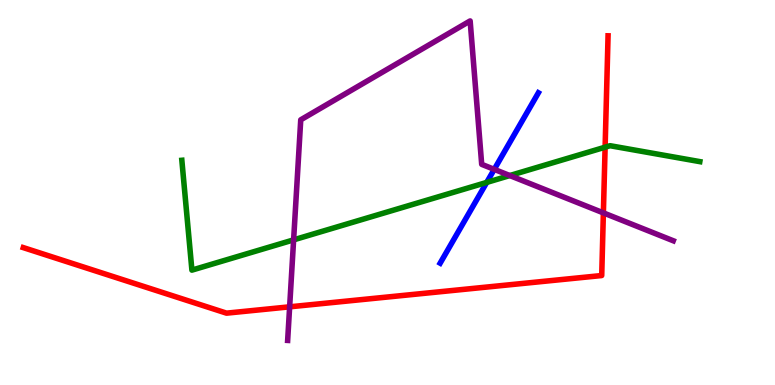[{'lines': ['blue', 'red'], 'intersections': []}, {'lines': ['green', 'red'], 'intersections': [{'x': 7.81, 'y': 6.18}]}, {'lines': ['purple', 'red'], 'intersections': [{'x': 3.74, 'y': 2.03}, {'x': 7.79, 'y': 4.47}]}, {'lines': ['blue', 'green'], 'intersections': [{'x': 6.28, 'y': 5.26}]}, {'lines': ['blue', 'purple'], 'intersections': [{'x': 6.38, 'y': 5.6}]}, {'lines': ['green', 'purple'], 'intersections': [{'x': 3.79, 'y': 3.77}, {'x': 6.58, 'y': 5.44}]}]